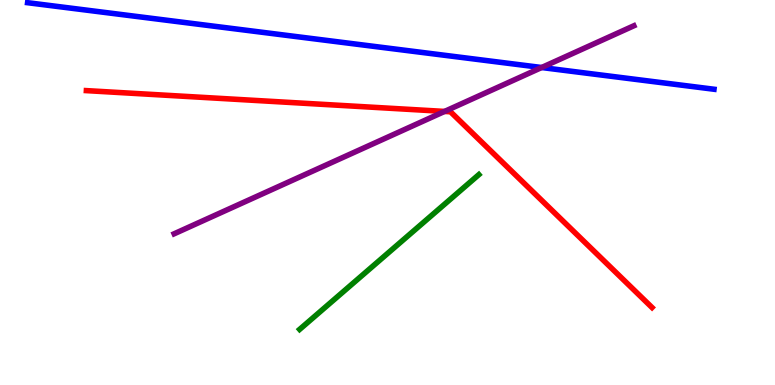[{'lines': ['blue', 'red'], 'intersections': []}, {'lines': ['green', 'red'], 'intersections': []}, {'lines': ['purple', 'red'], 'intersections': [{'x': 5.74, 'y': 7.11}]}, {'lines': ['blue', 'green'], 'intersections': []}, {'lines': ['blue', 'purple'], 'intersections': [{'x': 6.99, 'y': 8.25}]}, {'lines': ['green', 'purple'], 'intersections': []}]